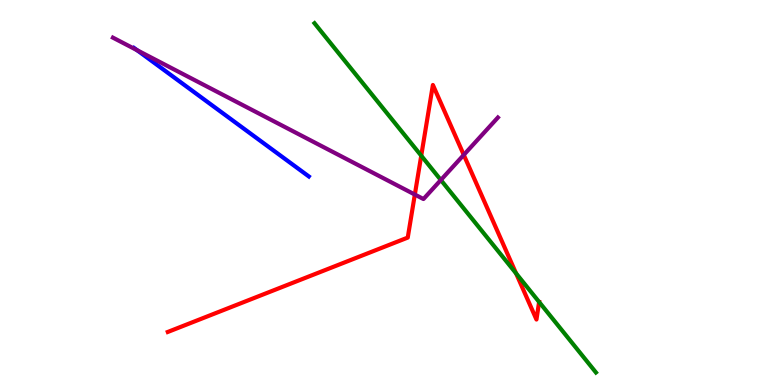[{'lines': ['blue', 'red'], 'intersections': []}, {'lines': ['green', 'red'], 'intersections': [{'x': 5.44, 'y': 5.96}, {'x': 6.66, 'y': 2.9}, {'x': 6.96, 'y': 2.16}]}, {'lines': ['purple', 'red'], 'intersections': [{'x': 5.35, 'y': 4.95}, {'x': 5.98, 'y': 5.98}]}, {'lines': ['blue', 'green'], 'intersections': []}, {'lines': ['blue', 'purple'], 'intersections': [{'x': 1.77, 'y': 8.7}]}, {'lines': ['green', 'purple'], 'intersections': [{'x': 5.69, 'y': 5.32}]}]